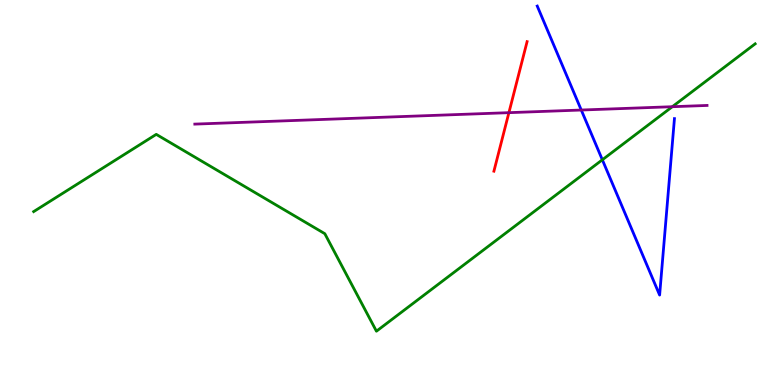[{'lines': ['blue', 'red'], 'intersections': []}, {'lines': ['green', 'red'], 'intersections': []}, {'lines': ['purple', 'red'], 'intersections': [{'x': 6.57, 'y': 7.07}]}, {'lines': ['blue', 'green'], 'intersections': [{'x': 7.77, 'y': 5.85}]}, {'lines': ['blue', 'purple'], 'intersections': [{'x': 7.5, 'y': 7.14}]}, {'lines': ['green', 'purple'], 'intersections': [{'x': 8.67, 'y': 7.23}]}]